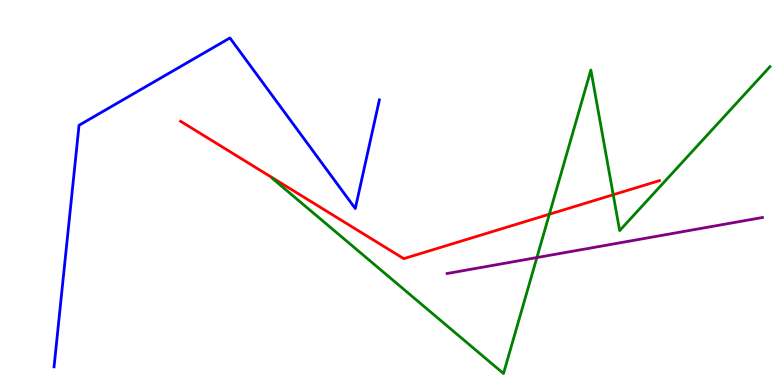[{'lines': ['blue', 'red'], 'intersections': []}, {'lines': ['green', 'red'], 'intersections': [{'x': 7.09, 'y': 4.44}, {'x': 7.91, 'y': 4.94}]}, {'lines': ['purple', 'red'], 'intersections': []}, {'lines': ['blue', 'green'], 'intersections': []}, {'lines': ['blue', 'purple'], 'intersections': []}, {'lines': ['green', 'purple'], 'intersections': [{'x': 6.93, 'y': 3.31}]}]